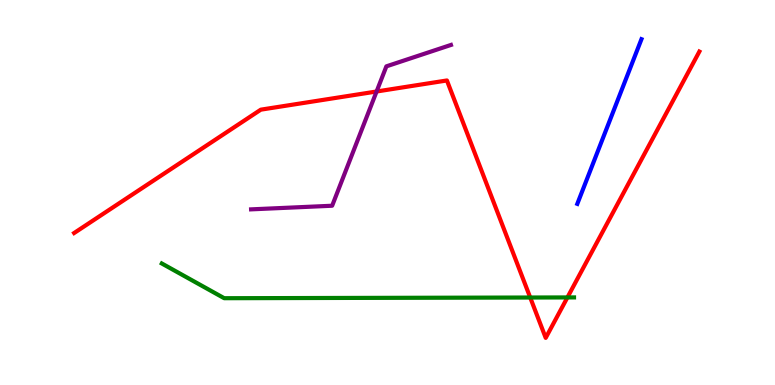[{'lines': ['blue', 'red'], 'intersections': []}, {'lines': ['green', 'red'], 'intersections': [{'x': 6.84, 'y': 2.27}, {'x': 7.32, 'y': 2.27}]}, {'lines': ['purple', 'red'], 'intersections': [{'x': 4.86, 'y': 7.62}]}, {'lines': ['blue', 'green'], 'intersections': []}, {'lines': ['blue', 'purple'], 'intersections': []}, {'lines': ['green', 'purple'], 'intersections': []}]